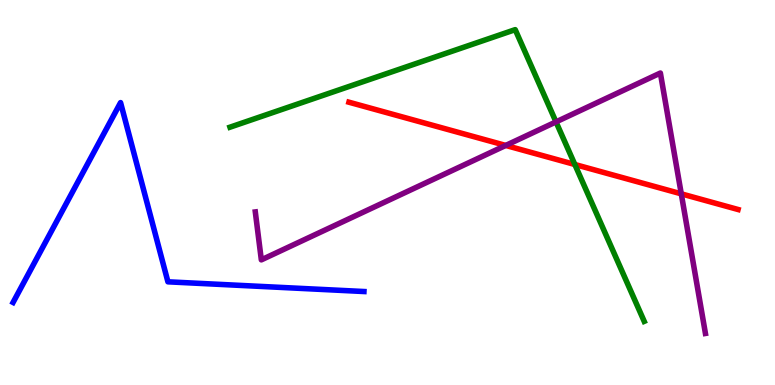[{'lines': ['blue', 'red'], 'intersections': []}, {'lines': ['green', 'red'], 'intersections': [{'x': 7.42, 'y': 5.73}]}, {'lines': ['purple', 'red'], 'intersections': [{'x': 6.53, 'y': 6.22}, {'x': 8.79, 'y': 4.97}]}, {'lines': ['blue', 'green'], 'intersections': []}, {'lines': ['blue', 'purple'], 'intersections': []}, {'lines': ['green', 'purple'], 'intersections': [{'x': 7.17, 'y': 6.83}]}]